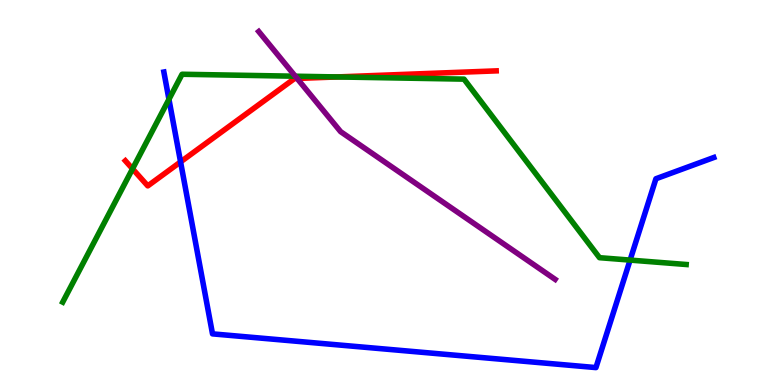[{'lines': ['blue', 'red'], 'intersections': [{'x': 2.33, 'y': 5.79}]}, {'lines': ['green', 'red'], 'intersections': [{'x': 1.71, 'y': 5.62}, {'x': 4.35, 'y': 8.0}]}, {'lines': ['purple', 'red'], 'intersections': [{'x': 3.83, 'y': 7.96}]}, {'lines': ['blue', 'green'], 'intersections': [{'x': 2.18, 'y': 7.42}, {'x': 8.13, 'y': 3.24}]}, {'lines': ['blue', 'purple'], 'intersections': []}, {'lines': ['green', 'purple'], 'intersections': [{'x': 3.81, 'y': 8.02}]}]